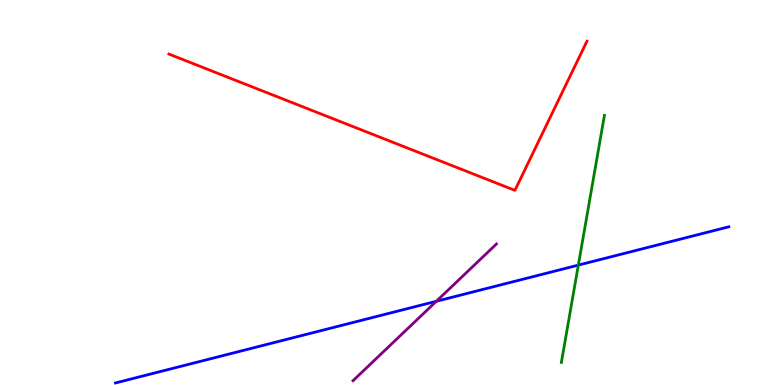[{'lines': ['blue', 'red'], 'intersections': []}, {'lines': ['green', 'red'], 'intersections': []}, {'lines': ['purple', 'red'], 'intersections': []}, {'lines': ['blue', 'green'], 'intersections': [{'x': 7.46, 'y': 3.11}]}, {'lines': ['blue', 'purple'], 'intersections': [{'x': 5.63, 'y': 2.17}]}, {'lines': ['green', 'purple'], 'intersections': []}]